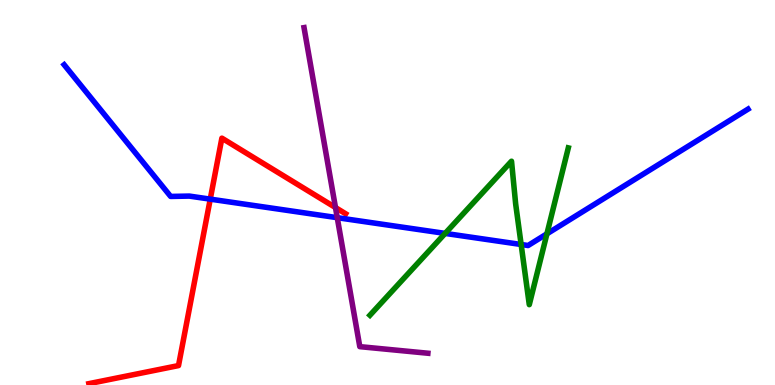[{'lines': ['blue', 'red'], 'intersections': [{'x': 2.71, 'y': 4.83}]}, {'lines': ['green', 'red'], 'intersections': []}, {'lines': ['purple', 'red'], 'intersections': [{'x': 4.33, 'y': 4.61}]}, {'lines': ['blue', 'green'], 'intersections': [{'x': 5.74, 'y': 3.94}, {'x': 6.72, 'y': 3.65}, {'x': 7.06, 'y': 3.93}]}, {'lines': ['blue', 'purple'], 'intersections': [{'x': 4.35, 'y': 4.35}]}, {'lines': ['green', 'purple'], 'intersections': []}]